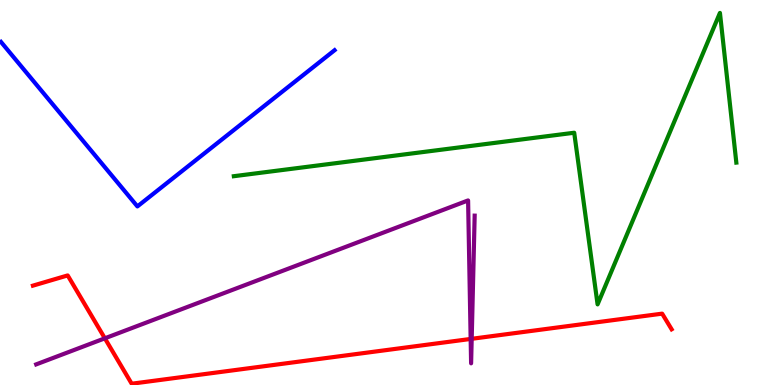[{'lines': ['blue', 'red'], 'intersections': []}, {'lines': ['green', 'red'], 'intersections': []}, {'lines': ['purple', 'red'], 'intersections': [{'x': 1.35, 'y': 1.21}, {'x': 6.07, 'y': 1.2}, {'x': 6.09, 'y': 1.2}]}, {'lines': ['blue', 'green'], 'intersections': []}, {'lines': ['blue', 'purple'], 'intersections': []}, {'lines': ['green', 'purple'], 'intersections': []}]